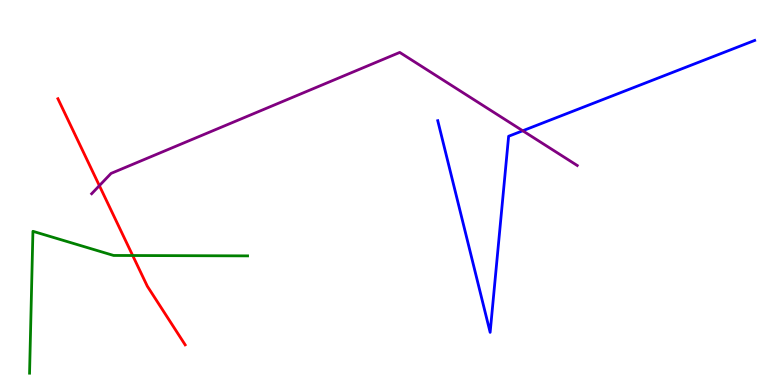[{'lines': ['blue', 'red'], 'intersections': []}, {'lines': ['green', 'red'], 'intersections': [{'x': 1.71, 'y': 3.36}]}, {'lines': ['purple', 'red'], 'intersections': [{'x': 1.28, 'y': 5.18}]}, {'lines': ['blue', 'green'], 'intersections': []}, {'lines': ['blue', 'purple'], 'intersections': [{'x': 6.74, 'y': 6.6}]}, {'lines': ['green', 'purple'], 'intersections': []}]